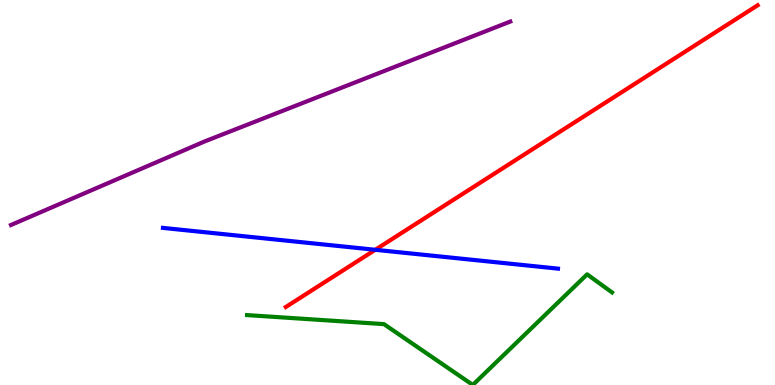[{'lines': ['blue', 'red'], 'intersections': [{'x': 4.84, 'y': 3.51}]}, {'lines': ['green', 'red'], 'intersections': []}, {'lines': ['purple', 'red'], 'intersections': []}, {'lines': ['blue', 'green'], 'intersections': []}, {'lines': ['blue', 'purple'], 'intersections': []}, {'lines': ['green', 'purple'], 'intersections': []}]